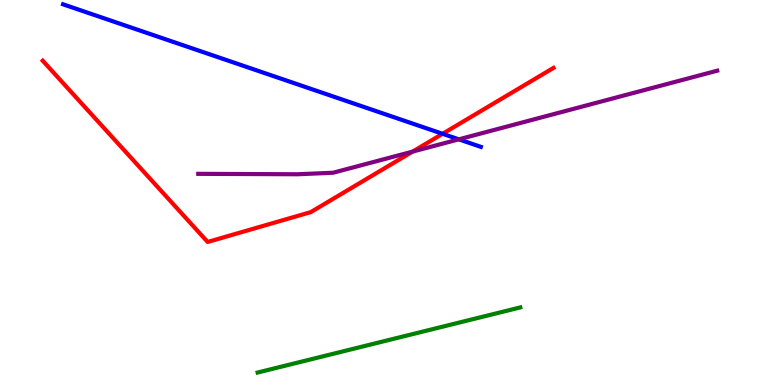[{'lines': ['blue', 'red'], 'intersections': [{'x': 5.71, 'y': 6.52}]}, {'lines': ['green', 'red'], 'intersections': []}, {'lines': ['purple', 'red'], 'intersections': [{'x': 5.32, 'y': 6.06}]}, {'lines': ['blue', 'green'], 'intersections': []}, {'lines': ['blue', 'purple'], 'intersections': [{'x': 5.92, 'y': 6.38}]}, {'lines': ['green', 'purple'], 'intersections': []}]